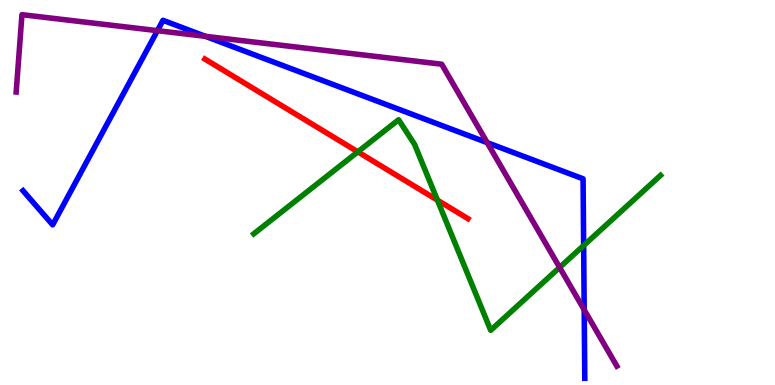[{'lines': ['blue', 'red'], 'intersections': []}, {'lines': ['green', 'red'], 'intersections': [{'x': 4.62, 'y': 6.06}, {'x': 5.64, 'y': 4.8}]}, {'lines': ['purple', 'red'], 'intersections': []}, {'lines': ['blue', 'green'], 'intersections': [{'x': 7.53, 'y': 3.62}]}, {'lines': ['blue', 'purple'], 'intersections': [{'x': 2.03, 'y': 9.2}, {'x': 2.65, 'y': 9.06}, {'x': 6.29, 'y': 6.3}, {'x': 7.54, 'y': 1.95}]}, {'lines': ['green', 'purple'], 'intersections': [{'x': 7.22, 'y': 3.05}]}]